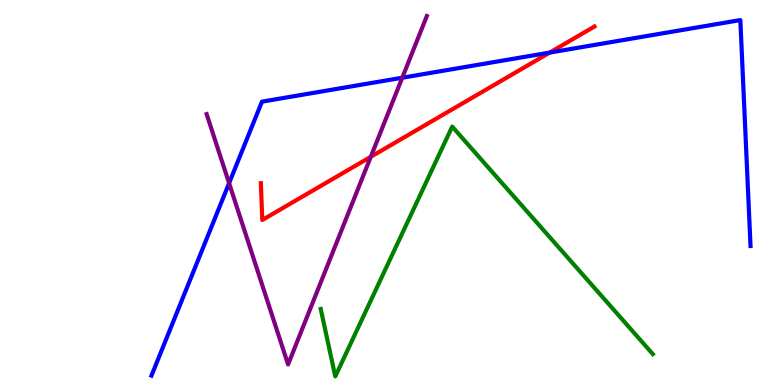[{'lines': ['blue', 'red'], 'intersections': [{'x': 7.09, 'y': 8.63}]}, {'lines': ['green', 'red'], 'intersections': []}, {'lines': ['purple', 'red'], 'intersections': [{'x': 4.78, 'y': 5.93}]}, {'lines': ['blue', 'green'], 'intersections': []}, {'lines': ['blue', 'purple'], 'intersections': [{'x': 2.96, 'y': 5.24}, {'x': 5.19, 'y': 7.98}]}, {'lines': ['green', 'purple'], 'intersections': []}]